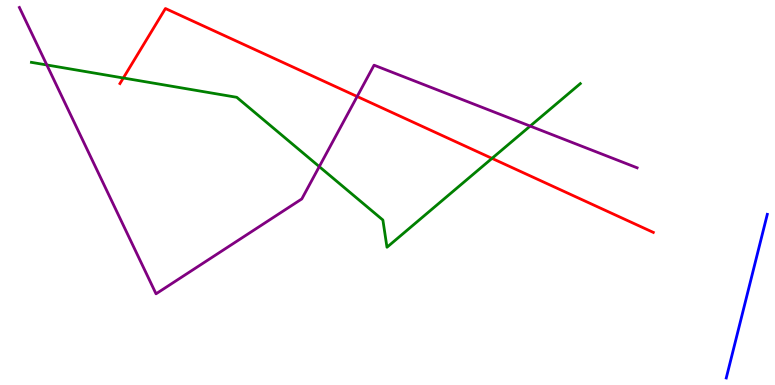[{'lines': ['blue', 'red'], 'intersections': []}, {'lines': ['green', 'red'], 'intersections': [{'x': 1.59, 'y': 7.97}, {'x': 6.35, 'y': 5.89}]}, {'lines': ['purple', 'red'], 'intersections': [{'x': 4.61, 'y': 7.49}]}, {'lines': ['blue', 'green'], 'intersections': []}, {'lines': ['blue', 'purple'], 'intersections': []}, {'lines': ['green', 'purple'], 'intersections': [{'x': 0.604, 'y': 8.31}, {'x': 4.12, 'y': 5.67}, {'x': 6.84, 'y': 6.73}]}]